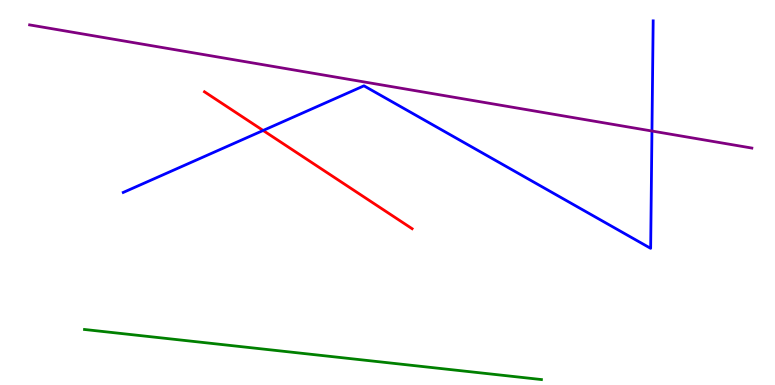[{'lines': ['blue', 'red'], 'intersections': [{'x': 3.4, 'y': 6.61}]}, {'lines': ['green', 'red'], 'intersections': []}, {'lines': ['purple', 'red'], 'intersections': []}, {'lines': ['blue', 'green'], 'intersections': []}, {'lines': ['blue', 'purple'], 'intersections': [{'x': 8.41, 'y': 6.6}]}, {'lines': ['green', 'purple'], 'intersections': []}]